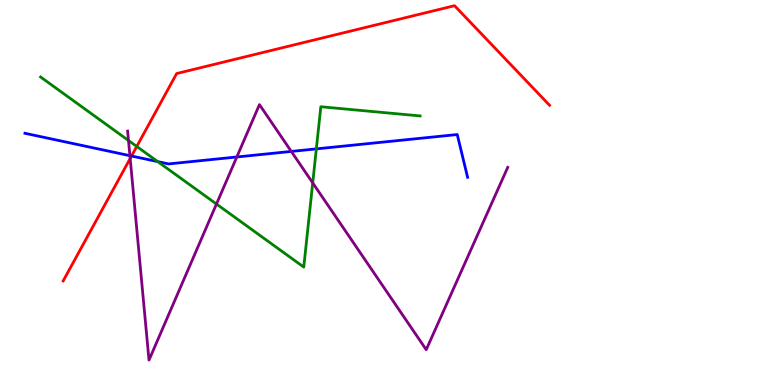[{'lines': ['blue', 'red'], 'intersections': [{'x': 1.7, 'y': 5.95}]}, {'lines': ['green', 'red'], 'intersections': [{'x': 1.76, 'y': 6.2}]}, {'lines': ['purple', 'red'], 'intersections': [{'x': 1.68, 'y': 5.88}]}, {'lines': ['blue', 'green'], 'intersections': [{'x': 2.04, 'y': 5.8}, {'x': 4.08, 'y': 6.13}]}, {'lines': ['blue', 'purple'], 'intersections': [{'x': 1.68, 'y': 5.96}, {'x': 3.06, 'y': 5.92}, {'x': 3.76, 'y': 6.07}]}, {'lines': ['green', 'purple'], 'intersections': [{'x': 1.66, 'y': 6.35}, {'x': 2.79, 'y': 4.7}, {'x': 4.04, 'y': 5.25}]}]